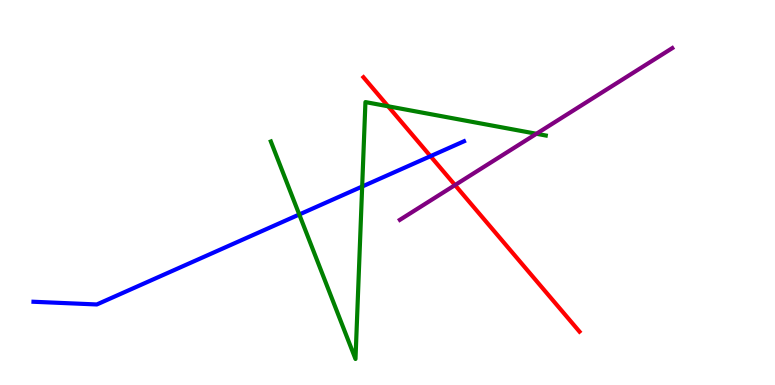[{'lines': ['blue', 'red'], 'intersections': [{'x': 5.55, 'y': 5.94}]}, {'lines': ['green', 'red'], 'intersections': [{'x': 5.01, 'y': 7.24}]}, {'lines': ['purple', 'red'], 'intersections': [{'x': 5.87, 'y': 5.19}]}, {'lines': ['blue', 'green'], 'intersections': [{'x': 3.86, 'y': 4.43}, {'x': 4.67, 'y': 5.15}]}, {'lines': ['blue', 'purple'], 'intersections': []}, {'lines': ['green', 'purple'], 'intersections': [{'x': 6.92, 'y': 6.53}]}]